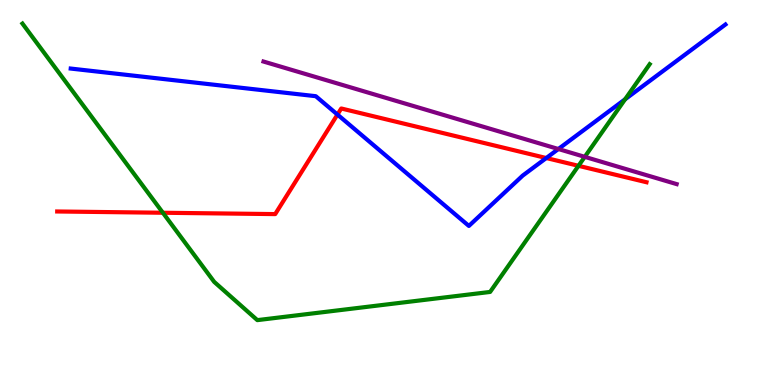[{'lines': ['blue', 'red'], 'intersections': [{'x': 4.35, 'y': 7.02}, {'x': 7.05, 'y': 5.9}]}, {'lines': ['green', 'red'], 'intersections': [{'x': 2.1, 'y': 4.47}, {'x': 7.46, 'y': 5.69}]}, {'lines': ['purple', 'red'], 'intersections': []}, {'lines': ['blue', 'green'], 'intersections': [{'x': 8.07, 'y': 7.42}]}, {'lines': ['blue', 'purple'], 'intersections': [{'x': 7.2, 'y': 6.13}]}, {'lines': ['green', 'purple'], 'intersections': [{'x': 7.55, 'y': 5.93}]}]